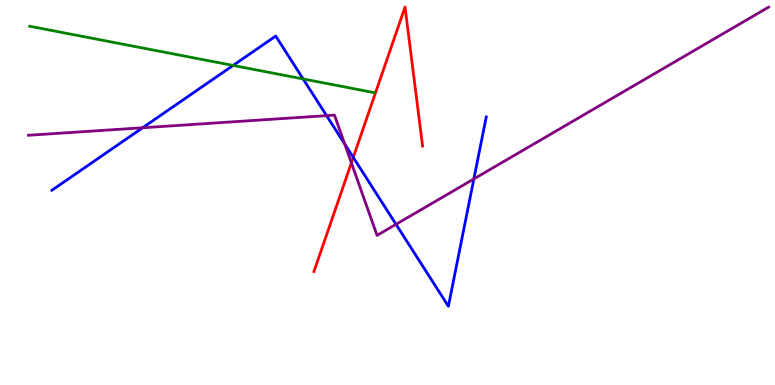[{'lines': ['blue', 'red'], 'intersections': [{'x': 4.56, 'y': 5.91}]}, {'lines': ['green', 'red'], 'intersections': []}, {'lines': ['purple', 'red'], 'intersections': [{'x': 4.53, 'y': 5.77}]}, {'lines': ['blue', 'green'], 'intersections': [{'x': 3.01, 'y': 8.3}, {'x': 3.91, 'y': 7.95}]}, {'lines': ['blue', 'purple'], 'intersections': [{'x': 1.84, 'y': 6.68}, {'x': 4.21, 'y': 7.0}, {'x': 4.45, 'y': 6.26}, {'x': 5.11, 'y': 4.17}, {'x': 6.11, 'y': 5.35}]}, {'lines': ['green', 'purple'], 'intersections': []}]